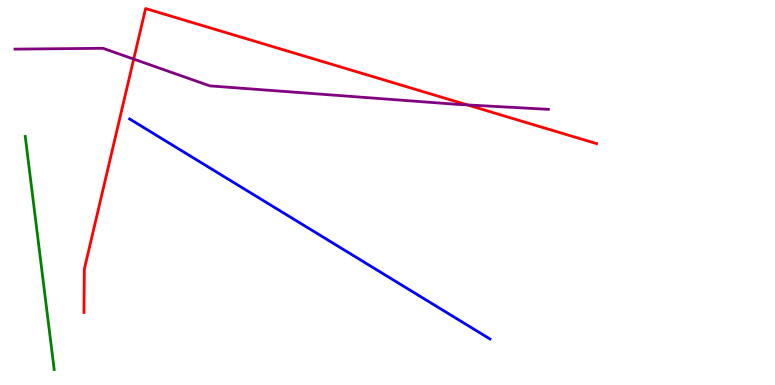[{'lines': ['blue', 'red'], 'intersections': []}, {'lines': ['green', 'red'], 'intersections': []}, {'lines': ['purple', 'red'], 'intersections': [{'x': 1.73, 'y': 8.47}, {'x': 6.03, 'y': 7.27}]}, {'lines': ['blue', 'green'], 'intersections': []}, {'lines': ['blue', 'purple'], 'intersections': []}, {'lines': ['green', 'purple'], 'intersections': []}]